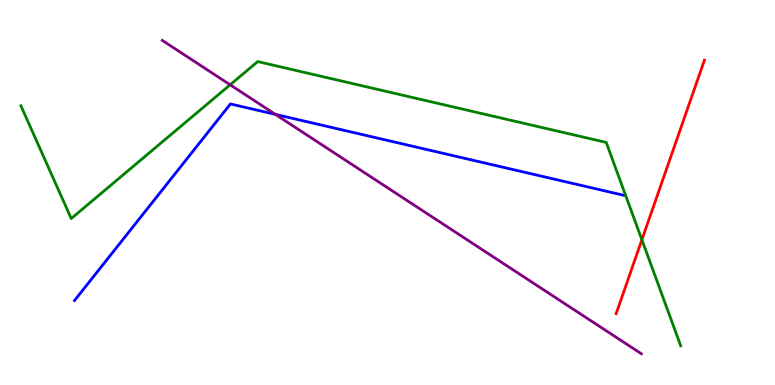[{'lines': ['blue', 'red'], 'intersections': []}, {'lines': ['green', 'red'], 'intersections': [{'x': 8.28, 'y': 3.77}]}, {'lines': ['purple', 'red'], 'intersections': []}, {'lines': ['blue', 'green'], 'intersections': []}, {'lines': ['blue', 'purple'], 'intersections': [{'x': 3.55, 'y': 7.03}]}, {'lines': ['green', 'purple'], 'intersections': [{'x': 2.97, 'y': 7.8}]}]